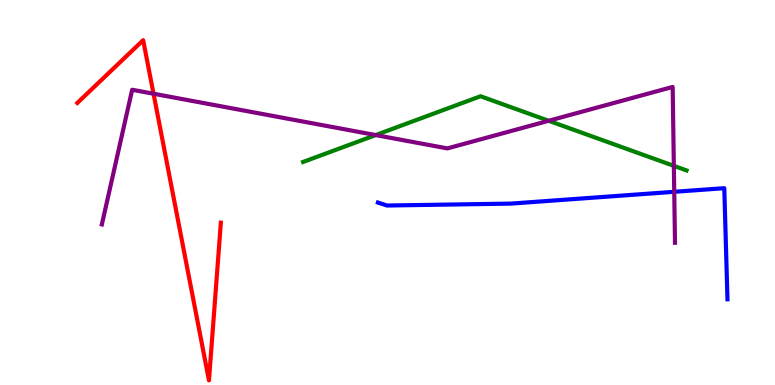[{'lines': ['blue', 'red'], 'intersections': []}, {'lines': ['green', 'red'], 'intersections': []}, {'lines': ['purple', 'red'], 'intersections': [{'x': 1.98, 'y': 7.57}]}, {'lines': ['blue', 'green'], 'intersections': []}, {'lines': ['blue', 'purple'], 'intersections': [{'x': 8.7, 'y': 5.02}]}, {'lines': ['green', 'purple'], 'intersections': [{'x': 4.85, 'y': 6.49}, {'x': 7.08, 'y': 6.86}, {'x': 8.69, 'y': 5.69}]}]